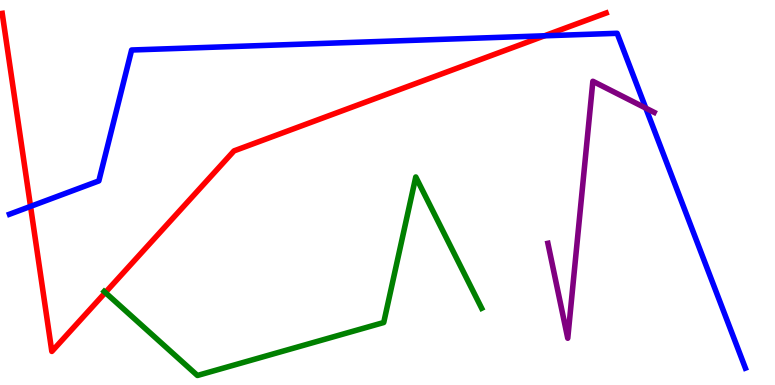[{'lines': ['blue', 'red'], 'intersections': [{'x': 0.394, 'y': 4.64}, {'x': 7.03, 'y': 9.07}]}, {'lines': ['green', 'red'], 'intersections': [{'x': 1.36, 'y': 2.4}]}, {'lines': ['purple', 'red'], 'intersections': []}, {'lines': ['blue', 'green'], 'intersections': []}, {'lines': ['blue', 'purple'], 'intersections': [{'x': 8.33, 'y': 7.19}]}, {'lines': ['green', 'purple'], 'intersections': []}]